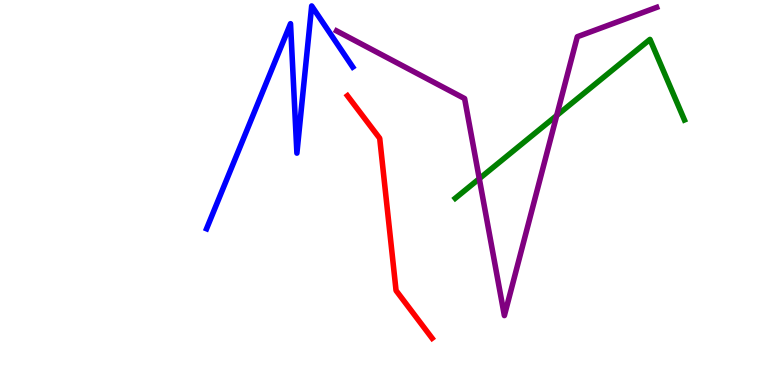[{'lines': ['blue', 'red'], 'intersections': []}, {'lines': ['green', 'red'], 'intersections': []}, {'lines': ['purple', 'red'], 'intersections': []}, {'lines': ['blue', 'green'], 'intersections': []}, {'lines': ['blue', 'purple'], 'intersections': []}, {'lines': ['green', 'purple'], 'intersections': [{'x': 6.18, 'y': 5.36}, {'x': 7.18, 'y': 7.0}]}]